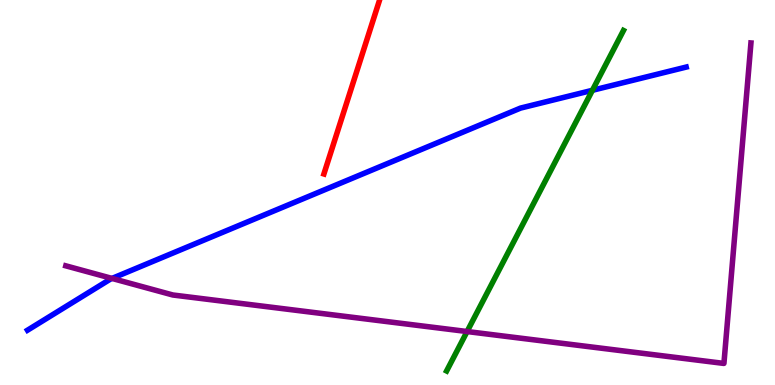[{'lines': ['blue', 'red'], 'intersections': []}, {'lines': ['green', 'red'], 'intersections': []}, {'lines': ['purple', 'red'], 'intersections': []}, {'lines': ['blue', 'green'], 'intersections': [{'x': 7.64, 'y': 7.65}]}, {'lines': ['blue', 'purple'], 'intersections': [{'x': 1.45, 'y': 2.77}]}, {'lines': ['green', 'purple'], 'intersections': [{'x': 6.03, 'y': 1.39}]}]